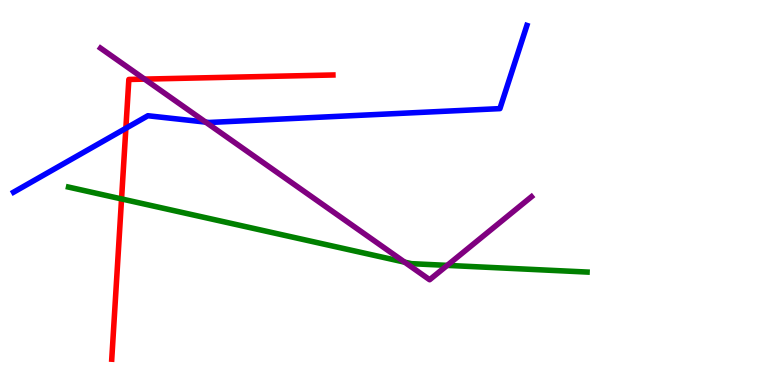[{'lines': ['blue', 'red'], 'intersections': [{'x': 1.62, 'y': 6.67}]}, {'lines': ['green', 'red'], 'intersections': [{'x': 1.57, 'y': 4.83}]}, {'lines': ['purple', 'red'], 'intersections': [{'x': 1.87, 'y': 7.95}]}, {'lines': ['blue', 'green'], 'intersections': []}, {'lines': ['blue', 'purple'], 'intersections': [{'x': 2.65, 'y': 6.83}]}, {'lines': ['green', 'purple'], 'intersections': [{'x': 5.22, 'y': 3.19}, {'x': 5.77, 'y': 3.11}]}]